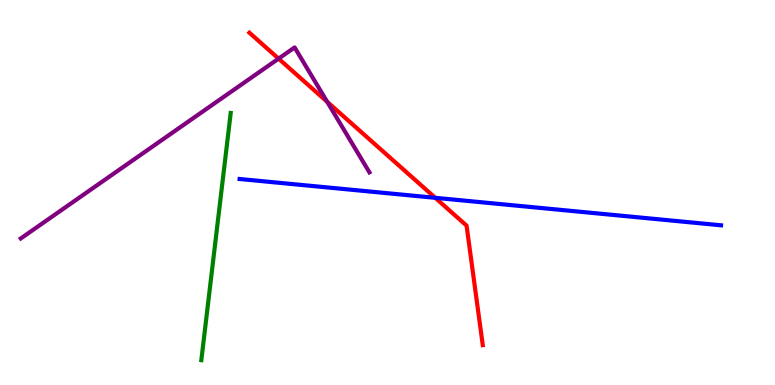[{'lines': ['blue', 'red'], 'intersections': [{'x': 5.62, 'y': 4.86}]}, {'lines': ['green', 'red'], 'intersections': []}, {'lines': ['purple', 'red'], 'intersections': [{'x': 3.59, 'y': 8.48}, {'x': 4.22, 'y': 7.36}]}, {'lines': ['blue', 'green'], 'intersections': []}, {'lines': ['blue', 'purple'], 'intersections': []}, {'lines': ['green', 'purple'], 'intersections': []}]